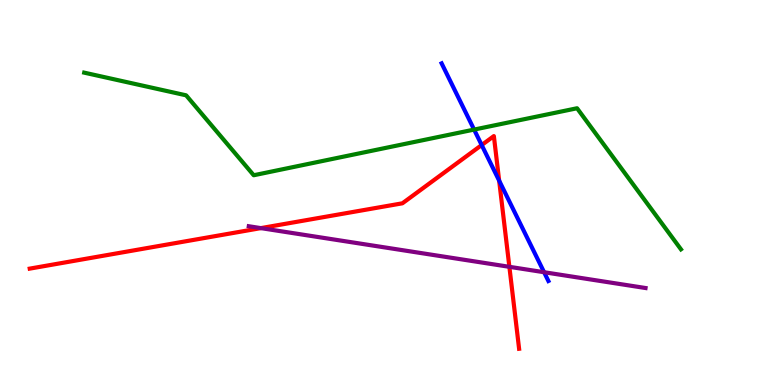[{'lines': ['blue', 'red'], 'intersections': [{'x': 6.22, 'y': 6.23}, {'x': 6.44, 'y': 5.31}]}, {'lines': ['green', 'red'], 'intersections': []}, {'lines': ['purple', 'red'], 'intersections': [{'x': 3.37, 'y': 4.07}, {'x': 6.57, 'y': 3.07}]}, {'lines': ['blue', 'green'], 'intersections': [{'x': 6.12, 'y': 6.63}]}, {'lines': ['blue', 'purple'], 'intersections': [{'x': 7.02, 'y': 2.93}]}, {'lines': ['green', 'purple'], 'intersections': []}]